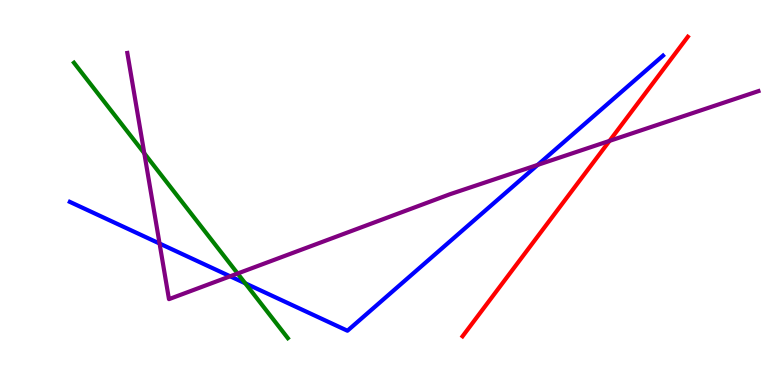[{'lines': ['blue', 'red'], 'intersections': []}, {'lines': ['green', 'red'], 'intersections': []}, {'lines': ['purple', 'red'], 'intersections': [{'x': 7.86, 'y': 6.34}]}, {'lines': ['blue', 'green'], 'intersections': [{'x': 3.16, 'y': 2.64}]}, {'lines': ['blue', 'purple'], 'intersections': [{'x': 2.06, 'y': 3.67}, {'x': 2.97, 'y': 2.82}, {'x': 6.94, 'y': 5.72}]}, {'lines': ['green', 'purple'], 'intersections': [{'x': 1.86, 'y': 6.02}, {'x': 3.07, 'y': 2.9}]}]